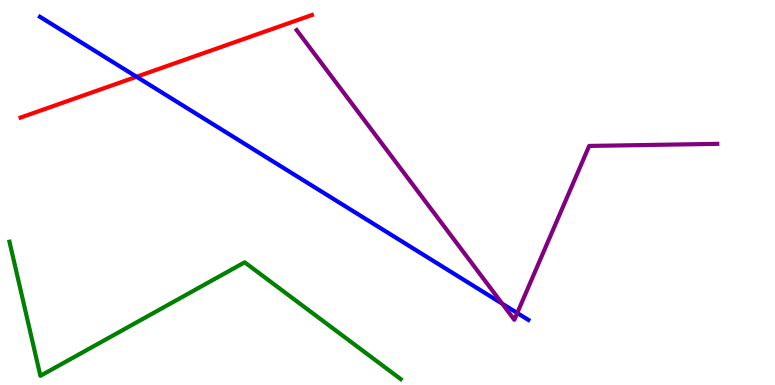[{'lines': ['blue', 'red'], 'intersections': [{'x': 1.76, 'y': 8.01}]}, {'lines': ['green', 'red'], 'intersections': []}, {'lines': ['purple', 'red'], 'intersections': []}, {'lines': ['blue', 'green'], 'intersections': []}, {'lines': ['blue', 'purple'], 'intersections': [{'x': 6.48, 'y': 2.11}, {'x': 6.67, 'y': 1.87}]}, {'lines': ['green', 'purple'], 'intersections': []}]